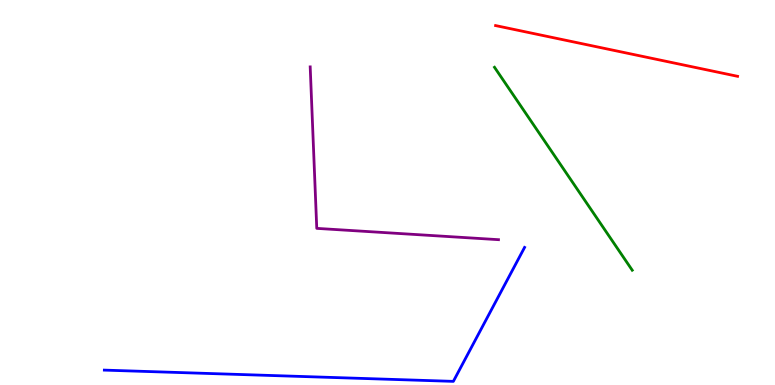[{'lines': ['blue', 'red'], 'intersections': []}, {'lines': ['green', 'red'], 'intersections': []}, {'lines': ['purple', 'red'], 'intersections': []}, {'lines': ['blue', 'green'], 'intersections': []}, {'lines': ['blue', 'purple'], 'intersections': []}, {'lines': ['green', 'purple'], 'intersections': []}]